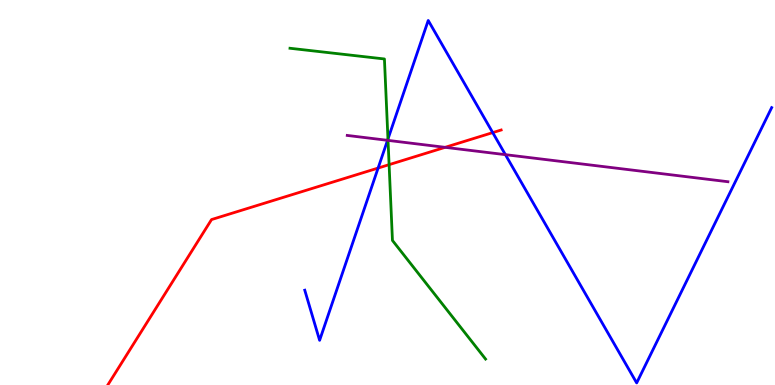[{'lines': ['blue', 'red'], 'intersections': [{'x': 4.88, 'y': 5.63}, {'x': 6.36, 'y': 6.56}]}, {'lines': ['green', 'red'], 'intersections': [{'x': 5.02, 'y': 5.72}]}, {'lines': ['purple', 'red'], 'intersections': [{'x': 5.74, 'y': 6.17}]}, {'lines': ['blue', 'green'], 'intersections': [{'x': 5.01, 'y': 6.39}]}, {'lines': ['blue', 'purple'], 'intersections': [{'x': 5.0, 'y': 6.36}, {'x': 6.52, 'y': 5.98}]}, {'lines': ['green', 'purple'], 'intersections': [{'x': 5.01, 'y': 6.35}]}]